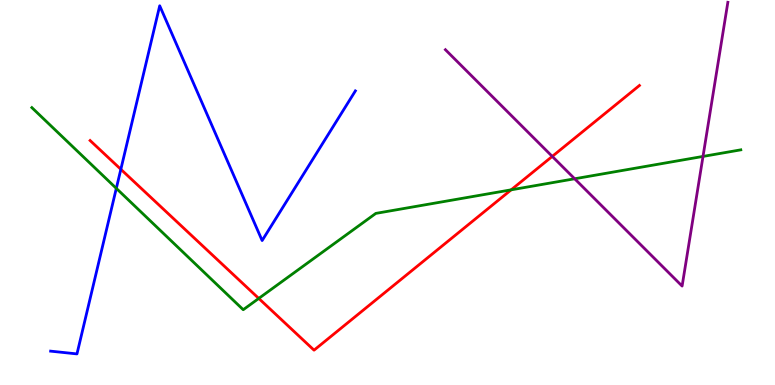[{'lines': ['blue', 'red'], 'intersections': [{'x': 1.56, 'y': 5.6}]}, {'lines': ['green', 'red'], 'intersections': [{'x': 3.34, 'y': 2.25}, {'x': 6.6, 'y': 5.07}]}, {'lines': ['purple', 'red'], 'intersections': [{'x': 7.13, 'y': 5.94}]}, {'lines': ['blue', 'green'], 'intersections': [{'x': 1.5, 'y': 5.11}]}, {'lines': ['blue', 'purple'], 'intersections': []}, {'lines': ['green', 'purple'], 'intersections': [{'x': 7.41, 'y': 5.36}, {'x': 9.07, 'y': 5.94}]}]